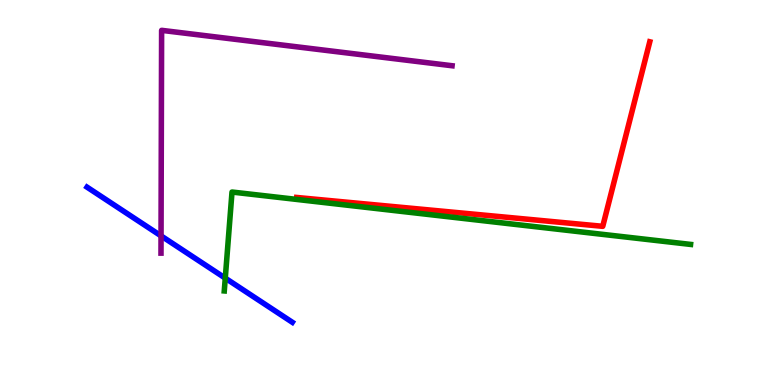[{'lines': ['blue', 'red'], 'intersections': []}, {'lines': ['green', 'red'], 'intersections': []}, {'lines': ['purple', 'red'], 'intersections': []}, {'lines': ['blue', 'green'], 'intersections': [{'x': 2.91, 'y': 2.78}]}, {'lines': ['blue', 'purple'], 'intersections': [{'x': 2.08, 'y': 3.87}]}, {'lines': ['green', 'purple'], 'intersections': []}]